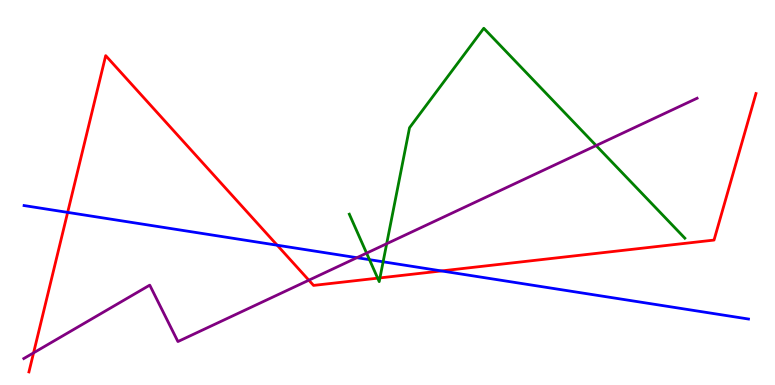[{'lines': ['blue', 'red'], 'intersections': [{'x': 0.873, 'y': 4.48}, {'x': 3.58, 'y': 3.63}, {'x': 5.7, 'y': 2.96}]}, {'lines': ['green', 'red'], 'intersections': [{'x': 4.87, 'y': 2.78}, {'x': 4.9, 'y': 2.78}]}, {'lines': ['purple', 'red'], 'intersections': [{'x': 0.433, 'y': 0.835}, {'x': 3.99, 'y': 2.72}]}, {'lines': ['blue', 'green'], 'intersections': [{'x': 4.77, 'y': 3.26}, {'x': 4.94, 'y': 3.2}]}, {'lines': ['blue', 'purple'], 'intersections': [{'x': 4.6, 'y': 3.31}]}, {'lines': ['green', 'purple'], 'intersections': [{'x': 4.73, 'y': 3.42}, {'x': 4.99, 'y': 3.67}, {'x': 7.69, 'y': 6.22}]}]